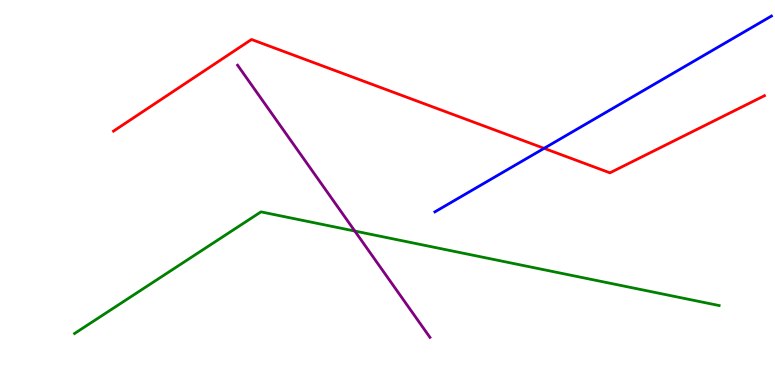[{'lines': ['blue', 'red'], 'intersections': [{'x': 7.02, 'y': 6.15}]}, {'lines': ['green', 'red'], 'intersections': []}, {'lines': ['purple', 'red'], 'intersections': []}, {'lines': ['blue', 'green'], 'intersections': []}, {'lines': ['blue', 'purple'], 'intersections': []}, {'lines': ['green', 'purple'], 'intersections': [{'x': 4.58, 'y': 4.0}]}]